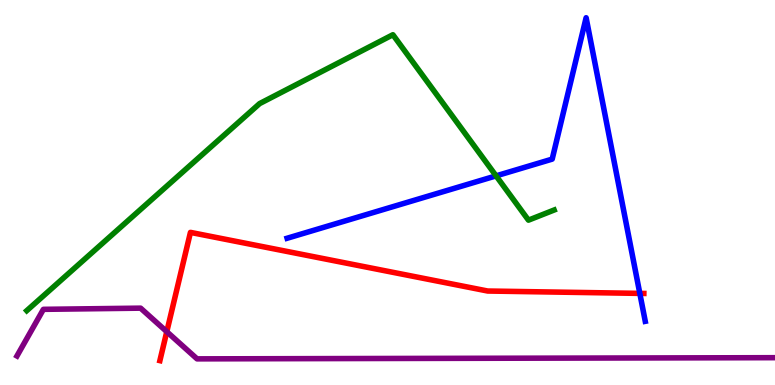[{'lines': ['blue', 'red'], 'intersections': [{'x': 8.26, 'y': 2.38}]}, {'lines': ['green', 'red'], 'intersections': []}, {'lines': ['purple', 'red'], 'intersections': [{'x': 2.15, 'y': 1.38}]}, {'lines': ['blue', 'green'], 'intersections': [{'x': 6.4, 'y': 5.43}]}, {'lines': ['blue', 'purple'], 'intersections': []}, {'lines': ['green', 'purple'], 'intersections': []}]